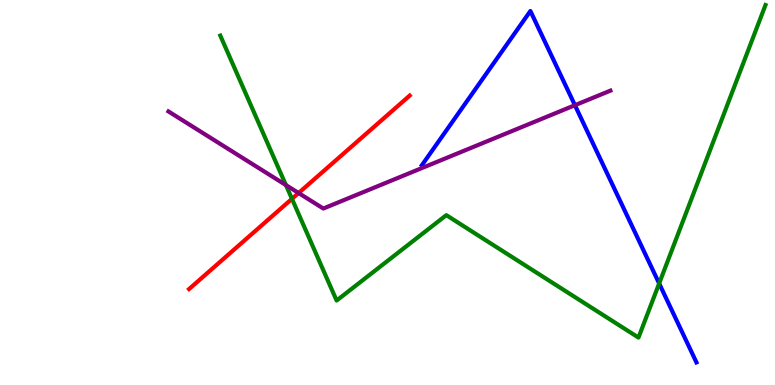[{'lines': ['blue', 'red'], 'intersections': []}, {'lines': ['green', 'red'], 'intersections': [{'x': 3.77, 'y': 4.84}]}, {'lines': ['purple', 'red'], 'intersections': [{'x': 3.85, 'y': 4.99}]}, {'lines': ['blue', 'green'], 'intersections': [{'x': 8.51, 'y': 2.64}]}, {'lines': ['blue', 'purple'], 'intersections': [{'x': 7.42, 'y': 7.27}]}, {'lines': ['green', 'purple'], 'intersections': [{'x': 3.69, 'y': 5.19}]}]